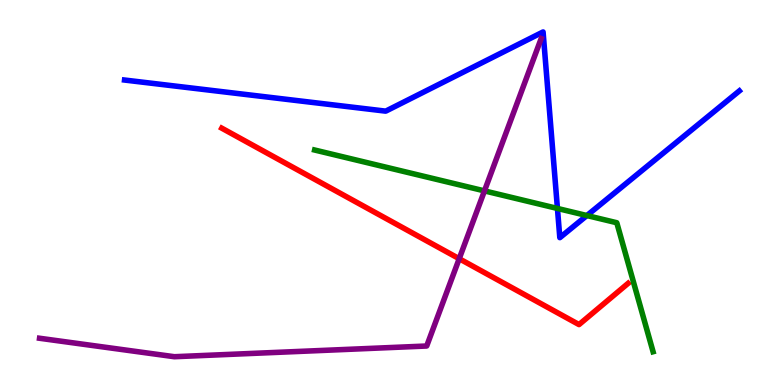[{'lines': ['blue', 'red'], 'intersections': []}, {'lines': ['green', 'red'], 'intersections': []}, {'lines': ['purple', 'red'], 'intersections': [{'x': 5.93, 'y': 3.28}]}, {'lines': ['blue', 'green'], 'intersections': [{'x': 7.19, 'y': 4.59}, {'x': 7.57, 'y': 4.4}]}, {'lines': ['blue', 'purple'], 'intersections': []}, {'lines': ['green', 'purple'], 'intersections': [{'x': 6.25, 'y': 5.04}]}]